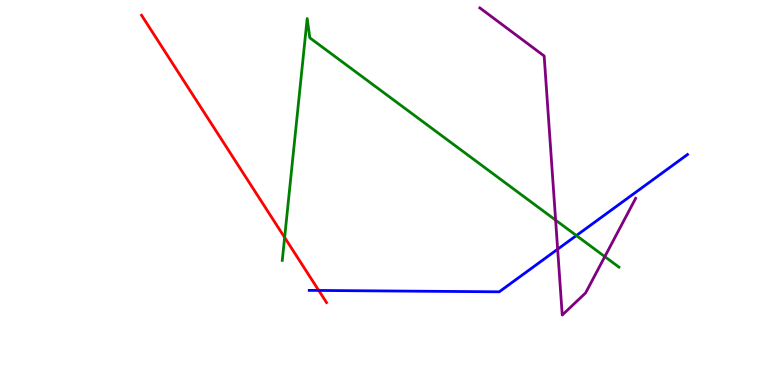[{'lines': ['blue', 'red'], 'intersections': [{'x': 4.11, 'y': 2.46}]}, {'lines': ['green', 'red'], 'intersections': [{'x': 3.67, 'y': 3.83}]}, {'lines': ['purple', 'red'], 'intersections': []}, {'lines': ['blue', 'green'], 'intersections': [{'x': 7.44, 'y': 3.88}]}, {'lines': ['blue', 'purple'], 'intersections': [{'x': 7.2, 'y': 3.53}]}, {'lines': ['green', 'purple'], 'intersections': [{'x': 7.17, 'y': 4.28}, {'x': 7.8, 'y': 3.33}]}]